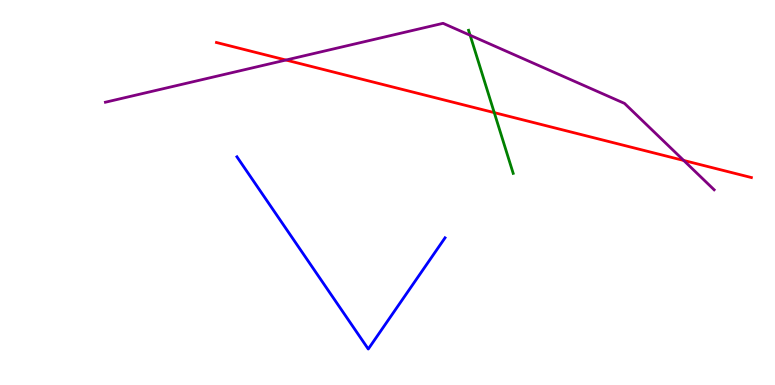[{'lines': ['blue', 'red'], 'intersections': []}, {'lines': ['green', 'red'], 'intersections': [{'x': 6.38, 'y': 7.07}]}, {'lines': ['purple', 'red'], 'intersections': [{'x': 3.69, 'y': 8.44}, {'x': 8.82, 'y': 5.83}]}, {'lines': ['blue', 'green'], 'intersections': []}, {'lines': ['blue', 'purple'], 'intersections': []}, {'lines': ['green', 'purple'], 'intersections': [{'x': 6.07, 'y': 9.08}]}]